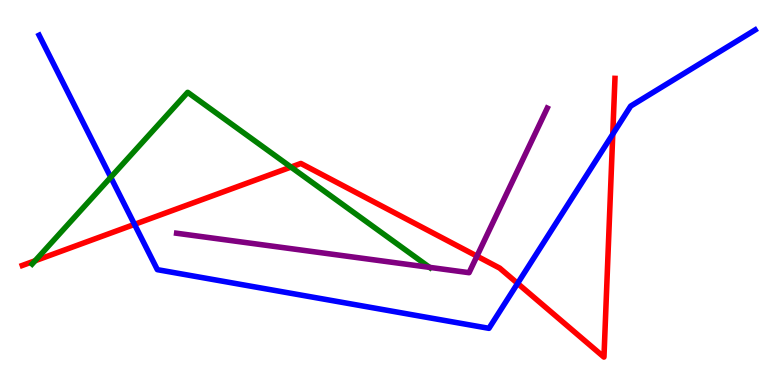[{'lines': ['blue', 'red'], 'intersections': [{'x': 1.74, 'y': 4.17}, {'x': 6.68, 'y': 2.64}, {'x': 7.91, 'y': 6.52}]}, {'lines': ['green', 'red'], 'intersections': [{'x': 0.453, 'y': 3.23}, {'x': 3.75, 'y': 5.66}]}, {'lines': ['purple', 'red'], 'intersections': [{'x': 6.15, 'y': 3.35}]}, {'lines': ['blue', 'green'], 'intersections': [{'x': 1.43, 'y': 5.4}]}, {'lines': ['blue', 'purple'], 'intersections': []}, {'lines': ['green', 'purple'], 'intersections': [{'x': 5.54, 'y': 3.06}]}]